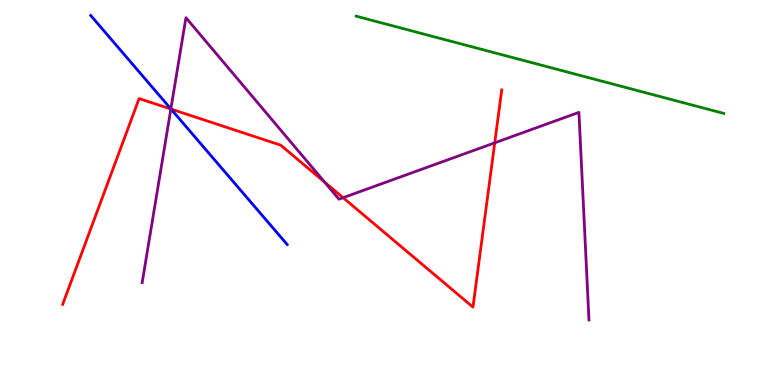[{'lines': ['blue', 'red'], 'intersections': [{'x': 2.21, 'y': 7.17}]}, {'lines': ['green', 'red'], 'intersections': []}, {'lines': ['purple', 'red'], 'intersections': [{'x': 2.2, 'y': 7.17}, {'x': 4.19, 'y': 5.27}, {'x': 4.43, 'y': 4.86}, {'x': 6.38, 'y': 6.29}]}, {'lines': ['blue', 'green'], 'intersections': []}, {'lines': ['blue', 'purple'], 'intersections': [{'x': 2.2, 'y': 7.17}]}, {'lines': ['green', 'purple'], 'intersections': []}]